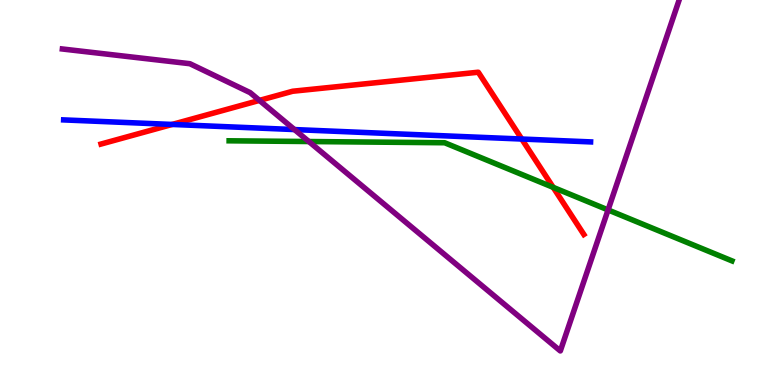[{'lines': ['blue', 'red'], 'intersections': [{'x': 2.22, 'y': 6.77}, {'x': 6.73, 'y': 6.39}]}, {'lines': ['green', 'red'], 'intersections': [{'x': 7.14, 'y': 5.13}]}, {'lines': ['purple', 'red'], 'intersections': [{'x': 3.35, 'y': 7.39}]}, {'lines': ['blue', 'green'], 'intersections': []}, {'lines': ['blue', 'purple'], 'intersections': [{'x': 3.8, 'y': 6.63}]}, {'lines': ['green', 'purple'], 'intersections': [{'x': 3.99, 'y': 6.32}, {'x': 7.85, 'y': 4.55}]}]